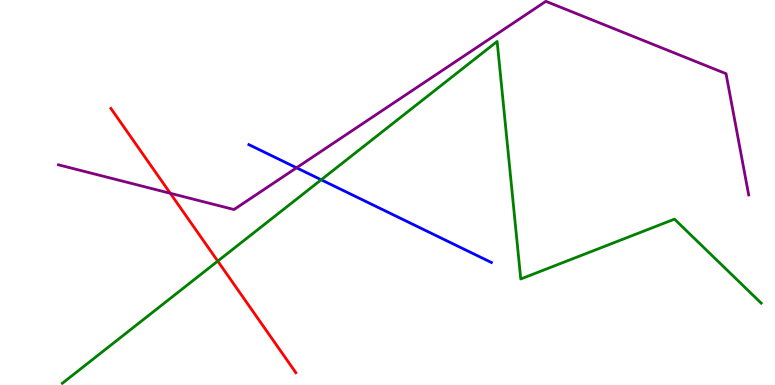[{'lines': ['blue', 'red'], 'intersections': []}, {'lines': ['green', 'red'], 'intersections': [{'x': 2.81, 'y': 3.22}]}, {'lines': ['purple', 'red'], 'intersections': [{'x': 2.2, 'y': 4.98}]}, {'lines': ['blue', 'green'], 'intersections': [{'x': 4.14, 'y': 5.33}]}, {'lines': ['blue', 'purple'], 'intersections': [{'x': 3.83, 'y': 5.64}]}, {'lines': ['green', 'purple'], 'intersections': []}]